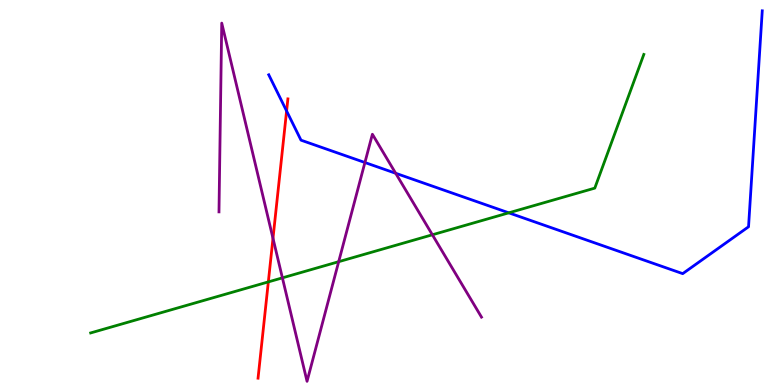[{'lines': ['blue', 'red'], 'intersections': [{'x': 3.7, 'y': 7.12}]}, {'lines': ['green', 'red'], 'intersections': [{'x': 3.46, 'y': 2.68}]}, {'lines': ['purple', 'red'], 'intersections': [{'x': 3.52, 'y': 3.81}]}, {'lines': ['blue', 'green'], 'intersections': [{'x': 6.57, 'y': 4.47}]}, {'lines': ['blue', 'purple'], 'intersections': [{'x': 4.71, 'y': 5.78}, {'x': 5.11, 'y': 5.5}]}, {'lines': ['green', 'purple'], 'intersections': [{'x': 3.64, 'y': 2.78}, {'x': 4.37, 'y': 3.2}, {'x': 5.58, 'y': 3.9}]}]